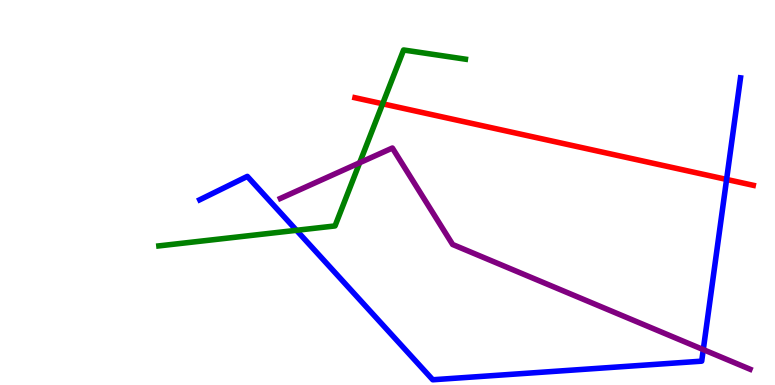[{'lines': ['blue', 'red'], 'intersections': [{'x': 9.38, 'y': 5.34}]}, {'lines': ['green', 'red'], 'intersections': [{'x': 4.94, 'y': 7.3}]}, {'lines': ['purple', 'red'], 'intersections': []}, {'lines': ['blue', 'green'], 'intersections': [{'x': 3.83, 'y': 4.02}]}, {'lines': ['blue', 'purple'], 'intersections': [{'x': 9.07, 'y': 0.919}]}, {'lines': ['green', 'purple'], 'intersections': [{'x': 4.64, 'y': 5.77}]}]